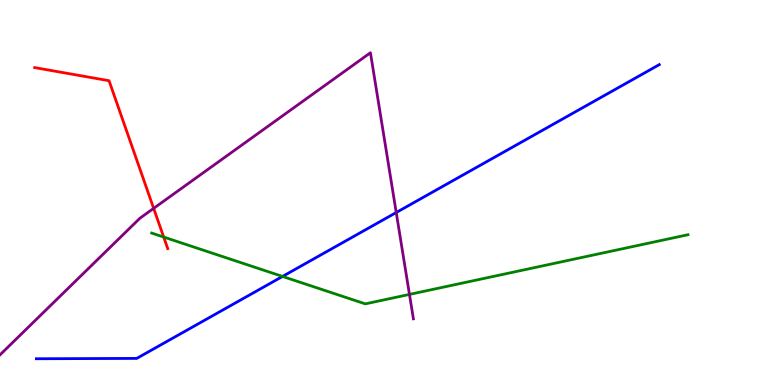[{'lines': ['blue', 'red'], 'intersections': []}, {'lines': ['green', 'red'], 'intersections': [{'x': 2.11, 'y': 3.84}]}, {'lines': ['purple', 'red'], 'intersections': [{'x': 1.98, 'y': 4.59}]}, {'lines': ['blue', 'green'], 'intersections': [{'x': 3.65, 'y': 2.82}]}, {'lines': ['blue', 'purple'], 'intersections': [{'x': 5.11, 'y': 4.48}]}, {'lines': ['green', 'purple'], 'intersections': [{'x': 5.28, 'y': 2.35}]}]